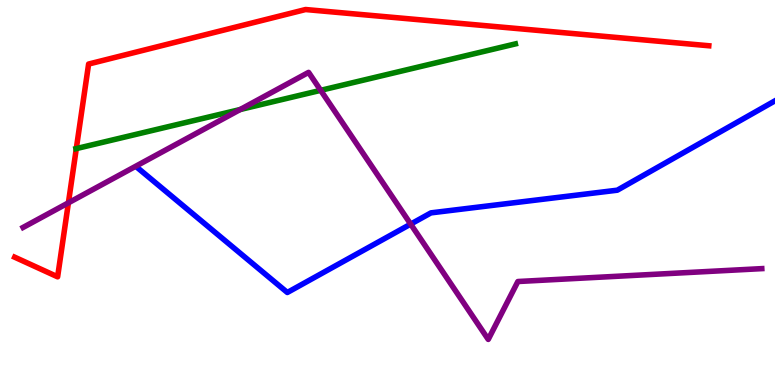[{'lines': ['blue', 'red'], 'intersections': []}, {'lines': ['green', 'red'], 'intersections': [{'x': 0.985, 'y': 6.14}]}, {'lines': ['purple', 'red'], 'intersections': [{'x': 0.883, 'y': 4.73}]}, {'lines': ['blue', 'green'], 'intersections': []}, {'lines': ['blue', 'purple'], 'intersections': [{'x': 5.3, 'y': 4.18}]}, {'lines': ['green', 'purple'], 'intersections': [{'x': 3.1, 'y': 7.16}, {'x': 4.14, 'y': 7.65}]}]